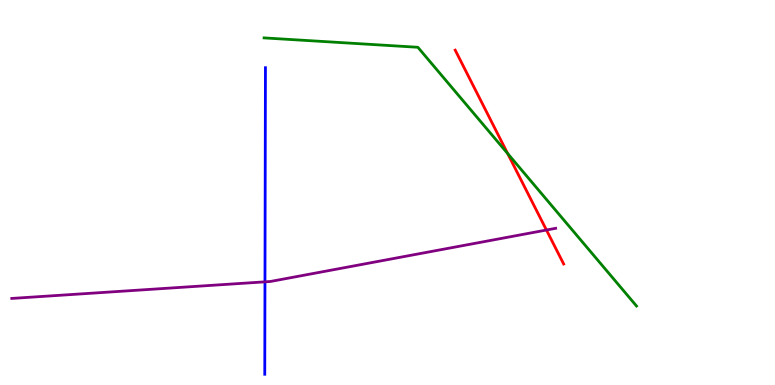[{'lines': ['blue', 'red'], 'intersections': []}, {'lines': ['green', 'red'], 'intersections': [{'x': 6.55, 'y': 6.01}]}, {'lines': ['purple', 'red'], 'intersections': [{'x': 7.05, 'y': 4.03}]}, {'lines': ['blue', 'green'], 'intersections': []}, {'lines': ['blue', 'purple'], 'intersections': [{'x': 3.42, 'y': 2.68}]}, {'lines': ['green', 'purple'], 'intersections': []}]